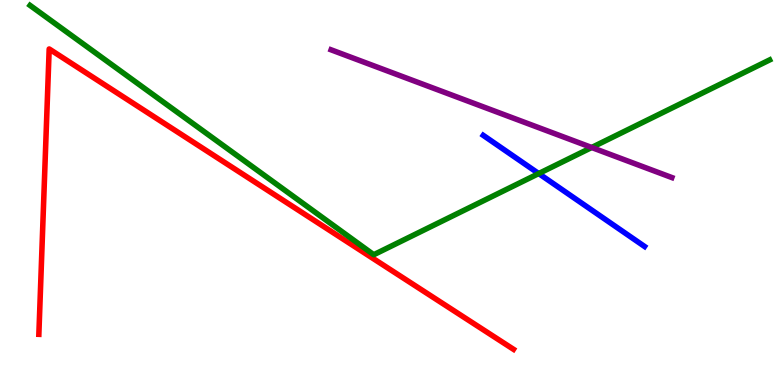[{'lines': ['blue', 'red'], 'intersections': []}, {'lines': ['green', 'red'], 'intersections': []}, {'lines': ['purple', 'red'], 'intersections': []}, {'lines': ['blue', 'green'], 'intersections': [{'x': 6.95, 'y': 5.49}]}, {'lines': ['blue', 'purple'], 'intersections': []}, {'lines': ['green', 'purple'], 'intersections': [{'x': 7.63, 'y': 6.17}]}]